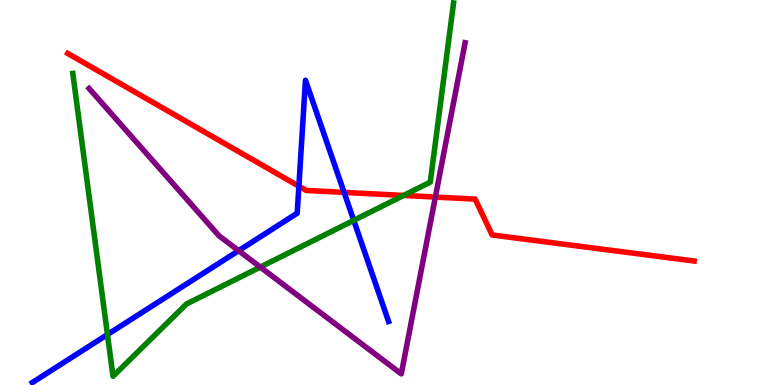[{'lines': ['blue', 'red'], 'intersections': [{'x': 3.86, 'y': 5.16}, {'x': 4.44, 'y': 5.0}]}, {'lines': ['green', 'red'], 'intersections': [{'x': 5.21, 'y': 4.92}]}, {'lines': ['purple', 'red'], 'intersections': [{'x': 5.62, 'y': 4.88}]}, {'lines': ['blue', 'green'], 'intersections': [{'x': 1.39, 'y': 1.31}, {'x': 4.56, 'y': 4.28}]}, {'lines': ['blue', 'purple'], 'intersections': [{'x': 3.08, 'y': 3.49}]}, {'lines': ['green', 'purple'], 'intersections': [{'x': 3.36, 'y': 3.06}]}]